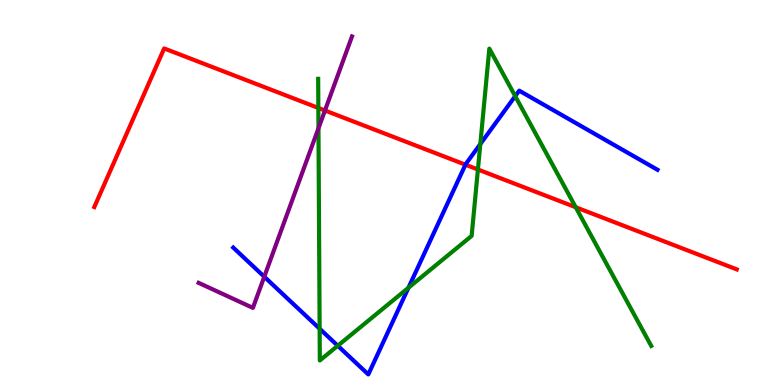[{'lines': ['blue', 'red'], 'intersections': [{'x': 6.01, 'y': 5.72}]}, {'lines': ['green', 'red'], 'intersections': [{'x': 4.11, 'y': 7.2}, {'x': 6.17, 'y': 5.6}, {'x': 7.43, 'y': 4.62}]}, {'lines': ['purple', 'red'], 'intersections': [{'x': 4.19, 'y': 7.13}]}, {'lines': ['blue', 'green'], 'intersections': [{'x': 4.12, 'y': 1.46}, {'x': 4.36, 'y': 1.02}, {'x': 5.27, 'y': 2.53}, {'x': 6.2, 'y': 6.26}, {'x': 6.65, 'y': 7.5}]}, {'lines': ['blue', 'purple'], 'intersections': [{'x': 3.41, 'y': 2.81}]}, {'lines': ['green', 'purple'], 'intersections': [{'x': 4.11, 'y': 6.67}]}]